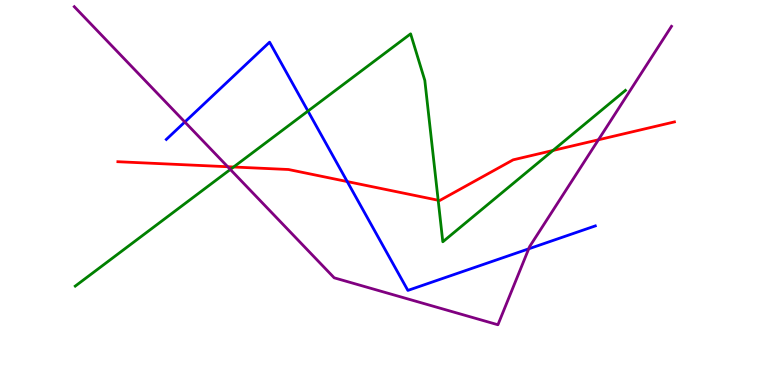[{'lines': ['blue', 'red'], 'intersections': [{'x': 4.48, 'y': 5.28}]}, {'lines': ['green', 'red'], 'intersections': [{'x': 3.01, 'y': 5.66}, {'x': 5.65, 'y': 4.8}, {'x': 7.13, 'y': 6.09}]}, {'lines': ['purple', 'red'], 'intersections': [{'x': 2.94, 'y': 5.67}, {'x': 7.72, 'y': 6.37}]}, {'lines': ['blue', 'green'], 'intersections': [{'x': 3.97, 'y': 7.12}]}, {'lines': ['blue', 'purple'], 'intersections': [{'x': 2.38, 'y': 6.83}, {'x': 6.82, 'y': 3.54}]}, {'lines': ['green', 'purple'], 'intersections': [{'x': 2.97, 'y': 5.6}]}]